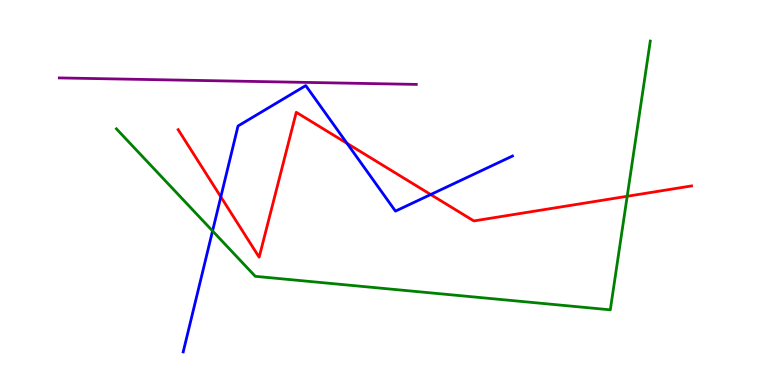[{'lines': ['blue', 'red'], 'intersections': [{'x': 2.85, 'y': 4.89}, {'x': 4.48, 'y': 6.28}, {'x': 5.56, 'y': 4.95}]}, {'lines': ['green', 'red'], 'intersections': [{'x': 8.09, 'y': 4.9}]}, {'lines': ['purple', 'red'], 'intersections': []}, {'lines': ['blue', 'green'], 'intersections': [{'x': 2.74, 'y': 4.0}]}, {'lines': ['blue', 'purple'], 'intersections': []}, {'lines': ['green', 'purple'], 'intersections': []}]